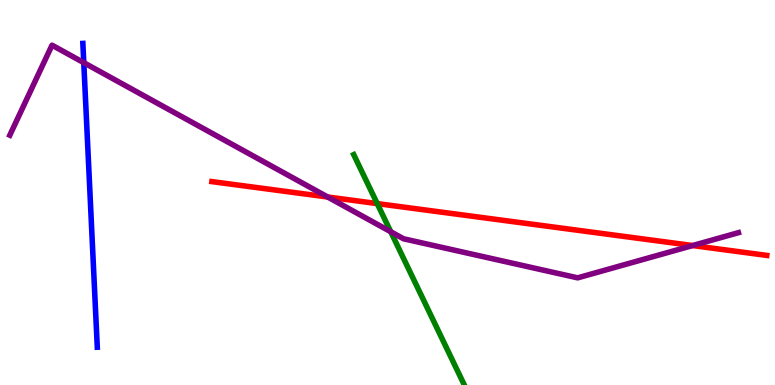[{'lines': ['blue', 'red'], 'intersections': []}, {'lines': ['green', 'red'], 'intersections': [{'x': 4.87, 'y': 4.71}]}, {'lines': ['purple', 'red'], 'intersections': [{'x': 4.23, 'y': 4.88}, {'x': 8.94, 'y': 3.62}]}, {'lines': ['blue', 'green'], 'intersections': []}, {'lines': ['blue', 'purple'], 'intersections': [{'x': 1.08, 'y': 8.37}]}, {'lines': ['green', 'purple'], 'intersections': [{'x': 5.04, 'y': 3.98}]}]